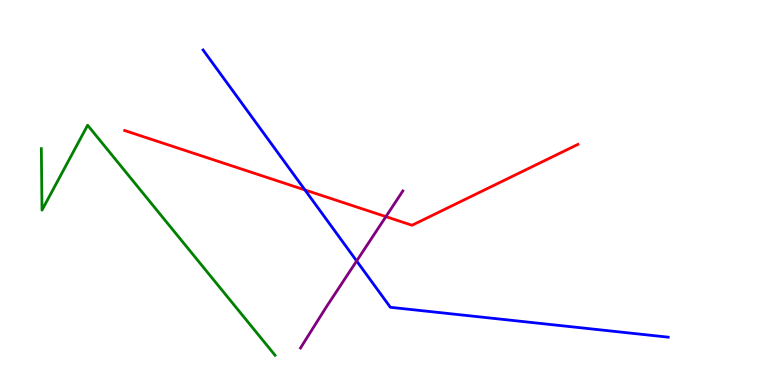[{'lines': ['blue', 'red'], 'intersections': [{'x': 3.94, 'y': 5.07}]}, {'lines': ['green', 'red'], 'intersections': []}, {'lines': ['purple', 'red'], 'intersections': [{'x': 4.98, 'y': 4.37}]}, {'lines': ['blue', 'green'], 'intersections': []}, {'lines': ['blue', 'purple'], 'intersections': [{'x': 4.6, 'y': 3.22}]}, {'lines': ['green', 'purple'], 'intersections': []}]